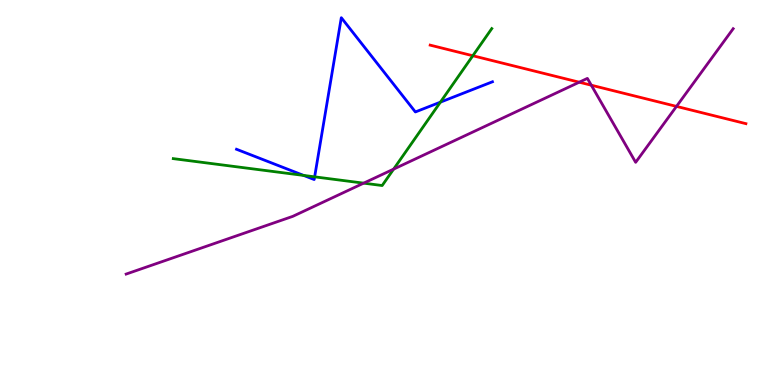[{'lines': ['blue', 'red'], 'intersections': []}, {'lines': ['green', 'red'], 'intersections': [{'x': 6.1, 'y': 8.55}]}, {'lines': ['purple', 'red'], 'intersections': [{'x': 7.47, 'y': 7.86}, {'x': 7.63, 'y': 7.79}, {'x': 8.73, 'y': 7.24}]}, {'lines': ['blue', 'green'], 'intersections': [{'x': 3.92, 'y': 5.44}, {'x': 4.06, 'y': 5.41}, {'x': 5.68, 'y': 7.35}]}, {'lines': ['blue', 'purple'], 'intersections': []}, {'lines': ['green', 'purple'], 'intersections': [{'x': 4.69, 'y': 5.24}, {'x': 5.08, 'y': 5.61}]}]